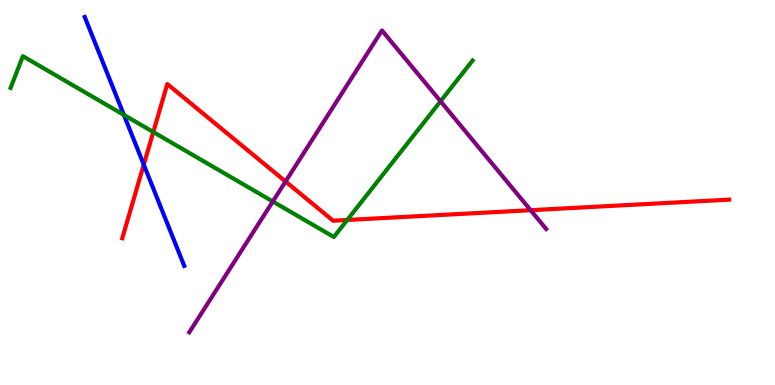[{'lines': ['blue', 'red'], 'intersections': [{'x': 1.86, 'y': 5.72}]}, {'lines': ['green', 'red'], 'intersections': [{'x': 1.98, 'y': 6.57}, {'x': 4.48, 'y': 4.29}]}, {'lines': ['purple', 'red'], 'intersections': [{'x': 3.68, 'y': 5.29}, {'x': 6.85, 'y': 4.54}]}, {'lines': ['blue', 'green'], 'intersections': [{'x': 1.6, 'y': 7.01}]}, {'lines': ['blue', 'purple'], 'intersections': []}, {'lines': ['green', 'purple'], 'intersections': [{'x': 3.52, 'y': 4.77}, {'x': 5.68, 'y': 7.37}]}]